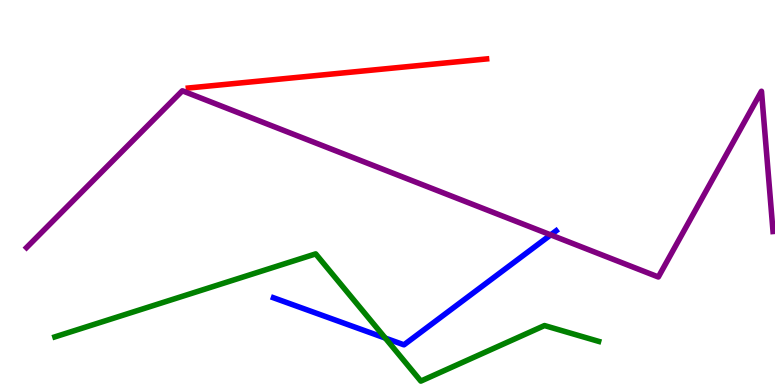[{'lines': ['blue', 'red'], 'intersections': []}, {'lines': ['green', 'red'], 'intersections': []}, {'lines': ['purple', 'red'], 'intersections': []}, {'lines': ['blue', 'green'], 'intersections': [{'x': 4.97, 'y': 1.22}]}, {'lines': ['blue', 'purple'], 'intersections': [{'x': 7.11, 'y': 3.9}]}, {'lines': ['green', 'purple'], 'intersections': []}]